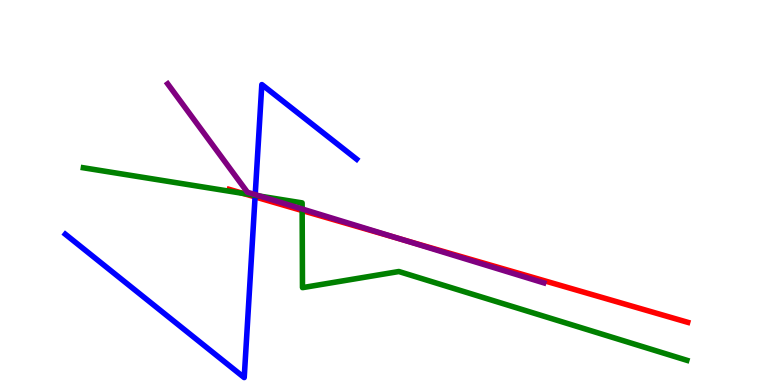[{'lines': ['blue', 'red'], 'intersections': [{'x': 3.29, 'y': 4.89}]}, {'lines': ['green', 'red'], 'intersections': [{'x': 3.14, 'y': 4.98}, {'x': 3.9, 'y': 4.53}]}, {'lines': ['purple', 'red'], 'intersections': [{'x': 5.17, 'y': 3.79}]}, {'lines': ['blue', 'green'], 'intersections': [{'x': 3.29, 'y': 4.93}]}, {'lines': ['blue', 'purple'], 'intersections': [{'x': 3.29, 'y': 4.94}]}, {'lines': ['green', 'purple'], 'intersections': [{'x': 3.36, 'y': 4.9}, {'x': 3.9, 'y': 4.57}]}]